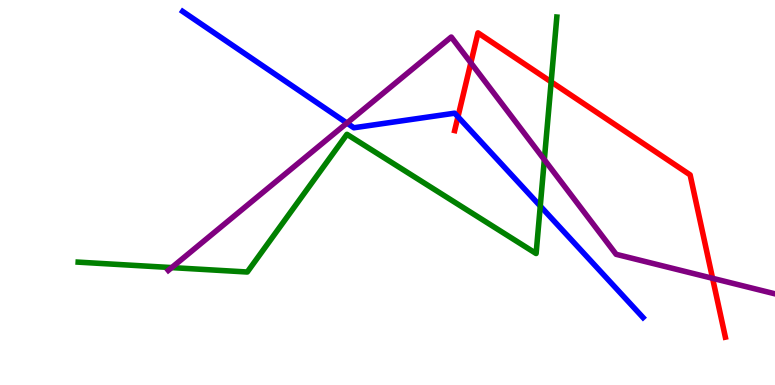[{'lines': ['blue', 'red'], 'intersections': [{'x': 5.91, 'y': 6.97}]}, {'lines': ['green', 'red'], 'intersections': [{'x': 7.11, 'y': 7.87}]}, {'lines': ['purple', 'red'], 'intersections': [{'x': 6.08, 'y': 8.37}, {'x': 9.19, 'y': 2.77}]}, {'lines': ['blue', 'green'], 'intersections': [{'x': 6.97, 'y': 4.65}]}, {'lines': ['blue', 'purple'], 'intersections': [{'x': 4.48, 'y': 6.8}]}, {'lines': ['green', 'purple'], 'intersections': [{'x': 2.22, 'y': 3.05}, {'x': 7.02, 'y': 5.85}]}]